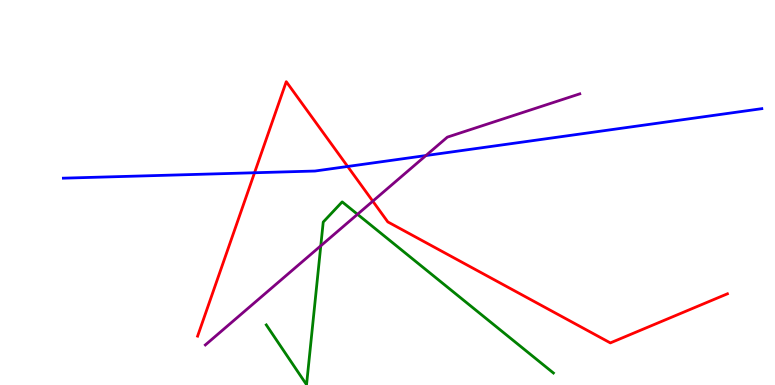[{'lines': ['blue', 'red'], 'intersections': [{'x': 3.28, 'y': 5.51}, {'x': 4.49, 'y': 5.68}]}, {'lines': ['green', 'red'], 'intersections': []}, {'lines': ['purple', 'red'], 'intersections': [{'x': 4.81, 'y': 4.77}]}, {'lines': ['blue', 'green'], 'intersections': []}, {'lines': ['blue', 'purple'], 'intersections': [{'x': 5.5, 'y': 5.96}]}, {'lines': ['green', 'purple'], 'intersections': [{'x': 4.14, 'y': 3.62}, {'x': 4.61, 'y': 4.43}]}]